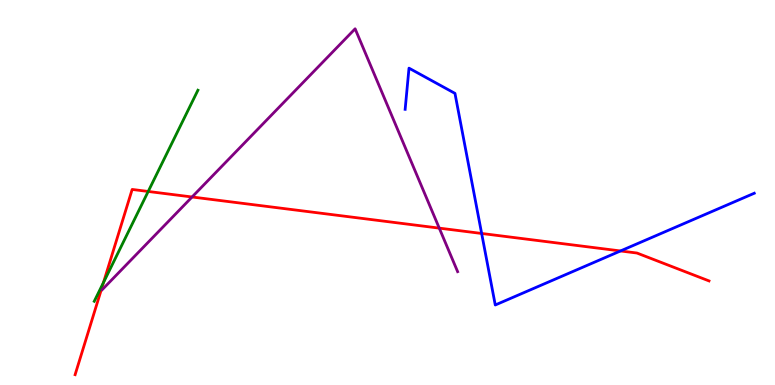[{'lines': ['blue', 'red'], 'intersections': [{'x': 6.21, 'y': 3.94}, {'x': 8.01, 'y': 3.48}]}, {'lines': ['green', 'red'], 'intersections': [{'x': 1.34, 'y': 2.66}, {'x': 1.91, 'y': 5.03}]}, {'lines': ['purple', 'red'], 'intersections': [{'x': 2.48, 'y': 4.88}, {'x': 5.67, 'y': 4.07}]}, {'lines': ['blue', 'green'], 'intersections': []}, {'lines': ['blue', 'purple'], 'intersections': []}, {'lines': ['green', 'purple'], 'intersections': []}]